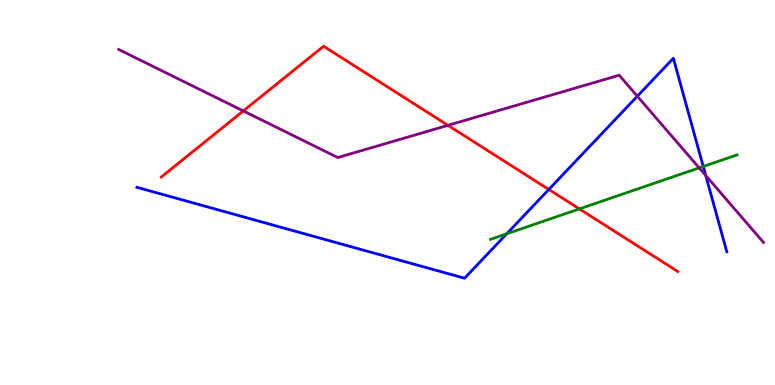[{'lines': ['blue', 'red'], 'intersections': [{'x': 7.08, 'y': 5.08}]}, {'lines': ['green', 'red'], 'intersections': [{'x': 7.48, 'y': 4.57}]}, {'lines': ['purple', 'red'], 'intersections': [{'x': 3.14, 'y': 7.12}, {'x': 5.78, 'y': 6.74}]}, {'lines': ['blue', 'green'], 'intersections': [{'x': 6.54, 'y': 3.93}, {'x': 9.07, 'y': 5.68}]}, {'lines': ['blue', 'purple'], 'intersections': [{'x': 8.22, 'y': 7.5}, {'x': 9.11, 'y': 5.44}]}, {'lines': ['green', 'purple'], 'intersections': [{'x': 9.02, 'y': 5.64}]}]